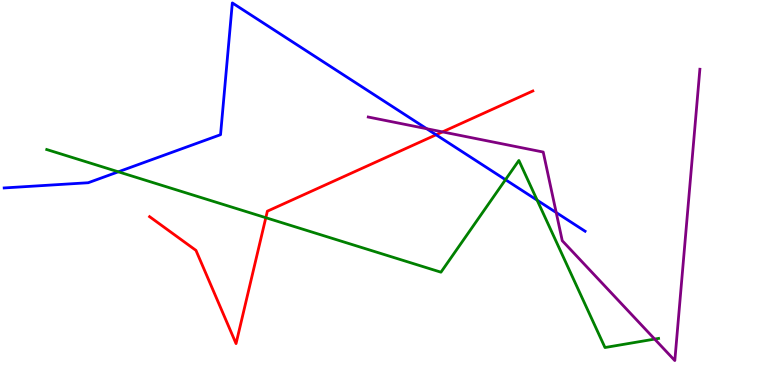[{'lines': ['blue', 'red'], 'intersections': [{'x': 5.63, 'y': 6.5}]}, {'lines': ['green', 'red'], 'intersections': [{'x': 3.43, 'y': 4.35}]}, {'lines': ['purple', 'red'], 'intersections': [{'x': 5.71, 'y': 6.57}]}, {'lines': ['blue', 'green'], 'intersections': [{'x': 1.53, 'y': 5.54}, {'x': 6.52, 'y': 5.33}, {'x': 6.93, 'y': 4.8}]}, {'lines': ['blue', 'purple'], 'intersections': [{'x': 5.51, 'y': 6.66}, {'x': 7.18, 'y': 4.48}]}, {'lines': ['green', 'purple'], 'intersections': [{'x': 8.45, 'y': 1.19}]}]